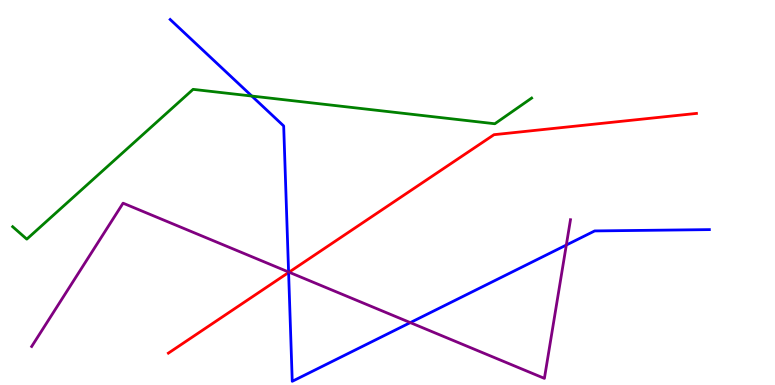[{'lines': ['blue', 'red'], 'intersections': [{'x': 3.72, 'y': 2.92}]}, {'lines': ['green', 'red'], 'intersections': []}, {'lines': ['purple', 'red'], 'intersections': [{'x': 3.73, 'y': 2.93}]}, {'lines': ['blue', 'green'], 'intersections': [{'x': 3.25, 'y': 7.51}]}, {'lines': ['blue', 'purple'], 'intersections': [{'x': 3.72, 'y': 2.94}, {'x': 5.29, 'y': 1.62}, {'x': 7.31, 'y': 3.64}]}, {'lines': ['green', 'purple'], 'intersections': []}]